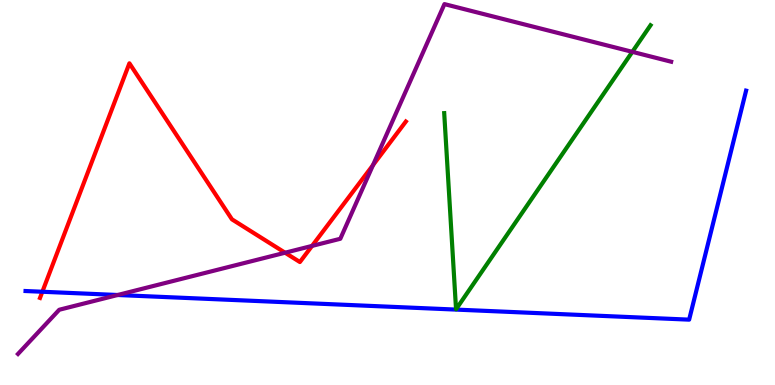[{'lines': ['blue', 'red'], 'intersections': [{'x': 0.547, 'y': 2.42}]}, {'lines': ['green', 'red'], 'intersections': []}, {'lines': ['purple', 'red'], 'intersections': [{'x': 3.68, 'y': 3.44}, {'x': 4.03, 'y': 3.61}, {'x': 4.81, 'y': 5.71}]}, {'lines': ['blue', 'green'], 'intersections': []}, {'lines': ['blue', 'purple'], 'intersections': [{'x': 1.52, 'y': 2.34}]}, {'lines': ['green', 'purple'], 'intersections': [{'x': 8.16, 'y': 8.65}]}]